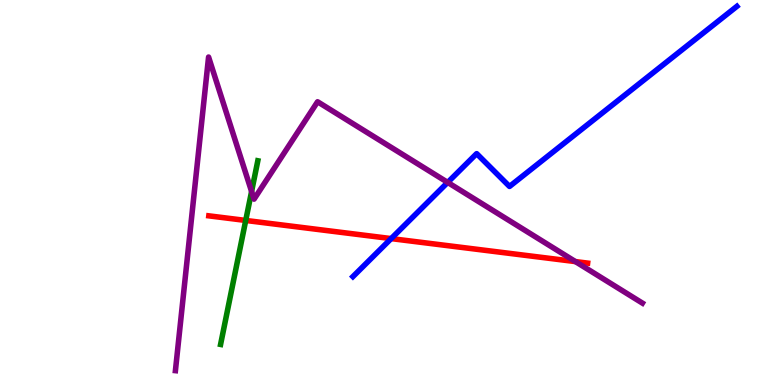[{'lines': ['blue', 'red'], 'intersections': [{'x': 5.05, 'y': 3.8}]}, {'lines': ['green', 'red'], 'intersections': [{'x': 3.17, 'y': 4.27}]}, {'lines': ['purple', 'red'], 'intersections': [{'x': 7.43, 'y': 3.21}]}, {'lines': ['blue', 'green'], 'intersections': []}, {'lines': ['blue', 'purple'], 'intersections': [{'x': 5.78, 'y': 5.26}]}, {'lines': ['green', 'purple'], 'intersections': [{'x': 3.25, 'y': 5.03}]}]